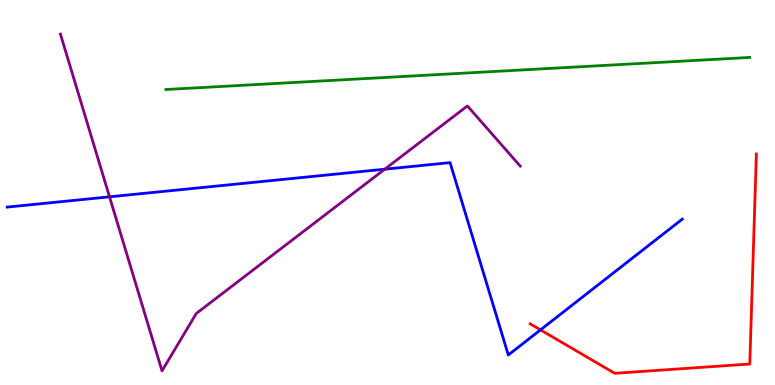[{'lines': ['blue', 'red'], 'intersections': [{'x': 6.97, 'y': 1.43}]}, {'lines': ['green', 'red'], 'intersections': []}, {'lines': ['purple', 'red'], 'intersections': []}, {'lines': ['blue', 'green'], 'intersections': []}, {'lines': ['blue', 'purple'], 'intersections': [{'x': 1.41, 'y': 4.89}, {'x': 4.96, 'y': 5.61}]}, {'lines': ['green', 'purple'], 'intersections': []}]